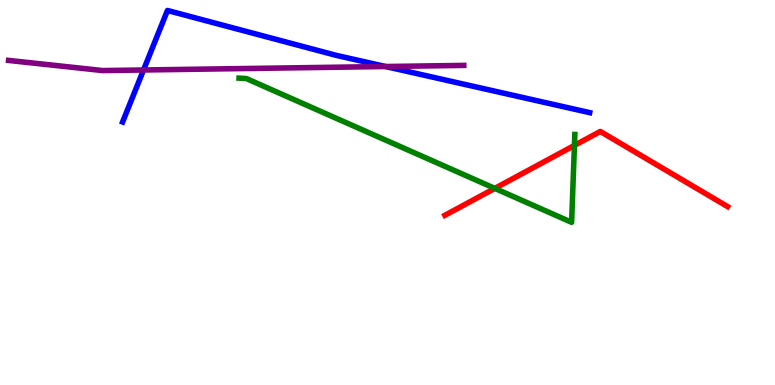[{'lines': ['blue', 'red'], 'intersections': []}, {'lines': ['green', 'red'], 'intersections': [{'x': 6.38, 'y': 5.11}, {'x': 7.41, 'y': 6.22}]}, {'lines': ['purple', 'red'], 'intersections': []}, {'lines': ['blue', 'green'], 'intersections': []}, {'lines': ['blue', 'purple'], 'intersections': [{'x': 1.85, 'y': 8.18}, {'x': 4.98, 'y': 8.27}]}, {'lines': ['green', 'purple'], 'intersections': []}]